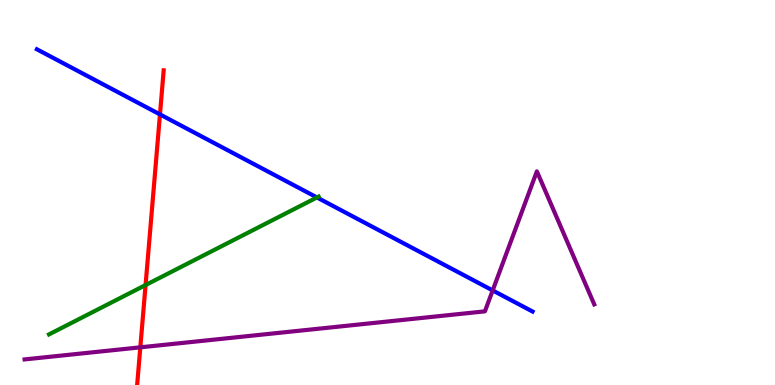[{'lines': ['blue', 'red'], 'intersections': [{'x': 2.06, 'y': 7.03}]}, {'lines': ['green', 'red'], 'intersections': [{'x': 1.88, 'y': 2.6}]}, {'lines': ['purple', 'red'], 'intersections': [{'x': 1.81, 'y': 0.978}]}, {'lines': ['blue', 'green'], 'intersections': [{'x': 4.09, 'y': 4.87}]}, {'lines': ['blue', 'purple'], 'intersections': [{'x': 6.36, 'y': 2.46}]}, {'lines': ['green', 'purple'], 'intersections': []}]